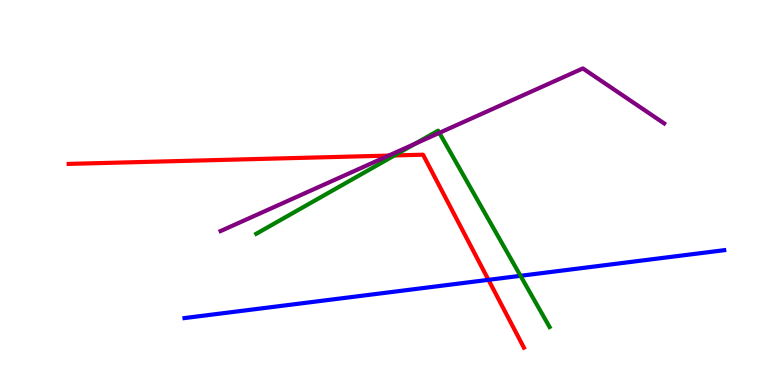[{'lines': ['blue', 'red'], 'intersections': [{'x': 6.3, 'y': 2.73}]}, {'lines': ['green', 'red'], 'intersections': [{'x': 5.09, 'y': 5.96}]}, {'lines': ['purple', 'red'], 'intersections': [{'x': 5.02, 'y': 5.96}]}, {'lines': ['blue', 'green'], 'intersections': [{'x': 6.72, 'y': 2.84}]}, {'lines': ['blue', 'purple'], 'intersections': []}, {'lines': ['green', 'purple'], 'intersections': [{'x': 5.35, 'y': 6.26}, {'x': 5.67, 'y': 6.55}]}]